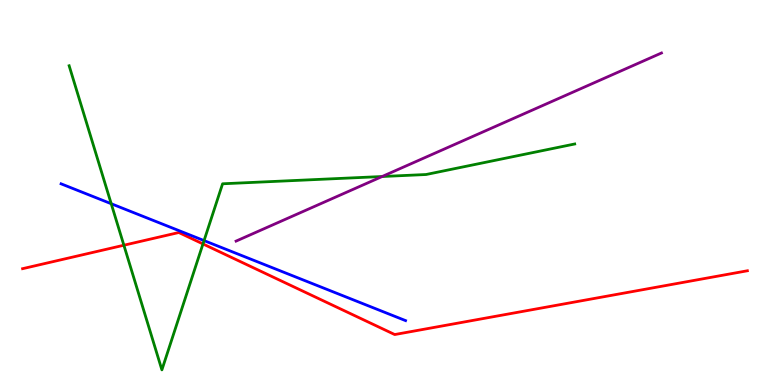[{'lines': ['blue', 'red'], 'intersections': []}, {'lines': ['green', 'red'], 'intersections': [{'x': 1.6, 'y': 3.63}, {'x': 2.62, 'y': 3.66}]}, {'lines': ['purple', 'red'], 'intersections': []}, {'lines': ['blue', 'green'], 'intersections': [{'x': 1.44, 'y': 4.71}, {'x': 2.63, 'y': 3.75}]}, {'lines': ['blue', 'purple'], 'intersections': []}, {'lines': ['green', 'purple'], 'intersections': [{'x': 4.93, 'y': 5.42}]}]